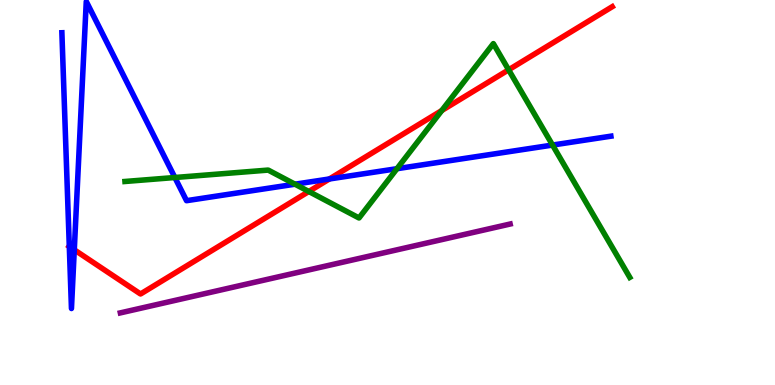[{'lines': ['blue', 'red'], 'intersections': [{'x': 0.894, 'y': 3.6}, {'x': 0.959, 'y': 3.51}, {'x': 4.25, 'y': 5.35}]}, {'lines': ['green', 'red'], 'intersections': [{'x': 3.98, 'y': 5.03}, {'x': 5.7, 'y': 7.13}, {'x': 6.56, 'y': 8.19}]}, {'lines': ['purple', 'red'], 'intersections': []}, {'lines': ['blue', 'green'], 'intersections': [{'x': 2.26, 'y': 5.39}, {'x': 3.81, 'y': 5.22}, {'x': 5.12, 'y': 5.62}, {'x': 7.13, 'y': 6.23}]}, {'lines': ['blue', 'purple'], 'intersections': []}, {'lines': ['green', 'purple'], 'intersections': []}]